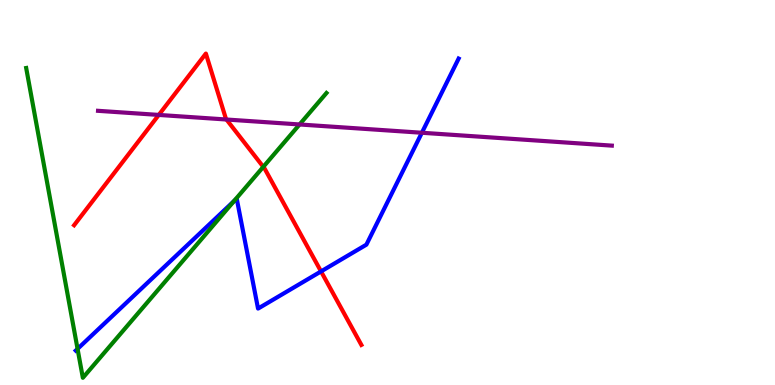[{'lines': ['blue', 'red'], 'intersections': [{'x': 4.14, 'y': 2.95}]}, {'lines': ['green', 'red'], 'intersections': [{'x': 3.4, 'y': 5.67}]}, {'lines': ['purple', 'red'], 'intersections': [{'x': 2.05, 'y': 7.01}, {'x': 2.92, 'y': 6.9}]}, {'lines': ['blue', 'green'], 'intersections': [{'x': 1.0, 'y': 0.938}, {'x': 3.02, 'y': 4.78}]}, {'lines': ['blue', 'purple'], 'intersections': [{'x': 5.44, 'y': 6.55}]}, {'lines': ['green', 'purple'], 'intersections': [{'x': 3.87, 'y': 6.77}]}]